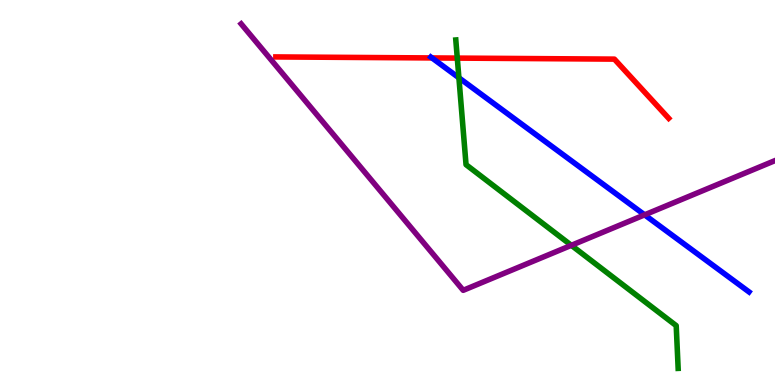[{'lines': ['blue', 'red'], 'intersections': [{'x': 5.57, 'y': 8.5}]}, {'lines': ['green', 'red'], 'intersections': [{'x': 5.9, 'y': 8.49}]}, {'lines': ['purple', 'red'], 'intersections': []}, {'lines': ['blue', 'green'], 'intersections': [{'x': 5.92, 'y': 7.98}]}, {'lines': ['blue', 'purple'], 'intersections': [{'x': 8.32, 'y': 4.42}]}, {'lines': ['green', 'purple'], 'intersections': [{'x': 7.37, 'y': 3.63}]}]